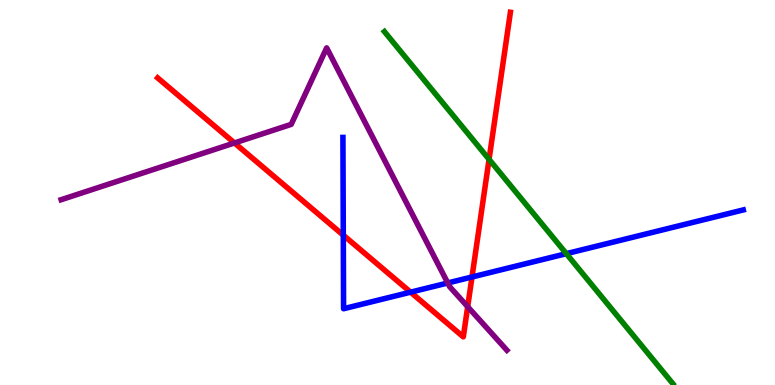[{'lines': ['blue', 'red'], 'intersections': [{'x': 4.43, 'y': 3.89}, {'x': 5.3, 'y': 2.41}, {'x': 6.09, 'y': 2.81}]}, {'lines': ['green', 'red'], 'intersections': [{'x': 6.31, 'y': 5.86}]}, {'lines': ['purple', 'red'], 'intersections': [{'x': 3.03, 'y': 6.29}, {'x': 6.03, 'y': 2.03}]}, {'lines': ['blue', 'green'], 'intersections': [{'x': 7.31, 'y': 3.41}]}, {'lines': ['blue', 'purple'], 'intersections': [{'x': 5.78, 'y': 2.65}]}, {'lines': ['green', 'purple'], 'intersections': []}]